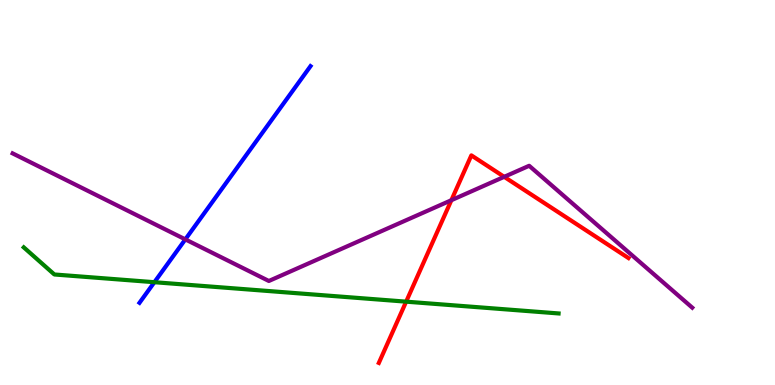[{'lines': ['blue', 'red'], 'intersections': []}, {'lines': ['green', 'red'], 'intersections': [{'x': 5.24, 'y': 2.16}]}, {'lines': ['purple', 'red'], 'intersections': [{'x': 5.82, 'y': 4.8}, {'x': 6.51, 'y': 5.41}]}, {'lines': ['blue', 'green'], 'intersections': [{'x': 1.99, 'y': 2.67}]}, {'lines': ['blue', 'purple'], 'intersections': [{'x': 2.39, 'y': 3.78}]}, {'lines': ['green', 'purple'], 'intersections': []}]